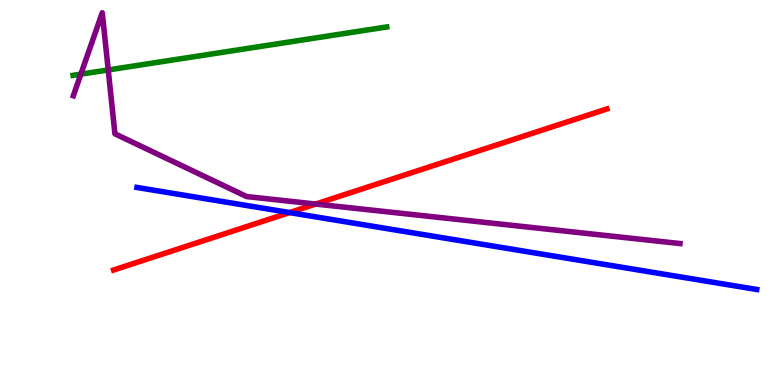[{'lines': ['blue', 'red'], 'intersections': [{'x': 3.74, 'y': 4.48}]}, {'lines': ['green', 'red'], 'intersections': []}, {'lines': ['purple', 'red'], 'intersections': [{'x': 4.07, 'y': 4.7}]}, {'lines': ['blue', 'green'], 'intersections': []}, {'lines': ['blue', 'purple'], 'intersections': []}, {'lines': ['green', 'purple'], 'intersections': [{'x': 1.04, 'y': 8.07}, {'x': 1.4, 'y': 8.18}]}]